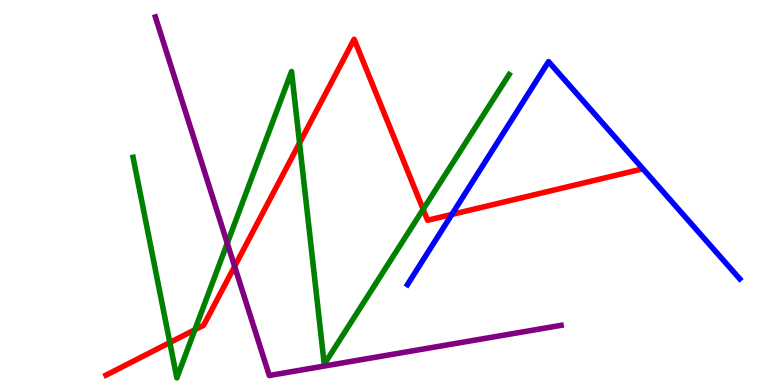[{'lines': ['blue', 'red'], 'intersections': [{'x': 5.83, 'y': 4.43}]}, {'lines': ['green', 'red'], 'intersections': [{'x': 2.19, 'y': 1.1}, {'x': 2.51, 'y': 1.44}, {'x': 3.87, 'y': 6.28}, {'x': 5.46, 'y': 4.56}]}, {'lines': ['purple', 'red'], 'intersections': [{'x': 3.03, 'y': 3.08}]}, {'lines': ['blue', 'green'], 'intersections': []}, {'lines': ['blue', 'purple'], 'intersections': []}, {'lines': ['green', 'purple'], 'intersections': [{'x': 2.93, 'y': 3.68}]}]